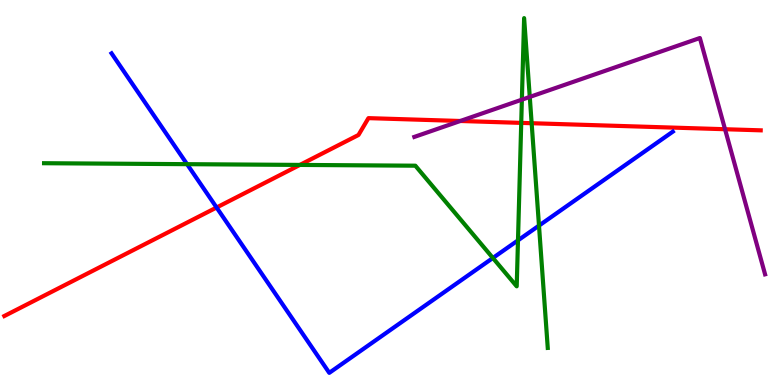[{'lines': ['blue', 'red'], 'intersections': [{'x': 2.79, 'y': 4.61}]}, {'lines': ['green', 'red'], 'intersections': [{'x': 3.87, 'y': 5.72}, {'x': 6.73, 'y': 6.81}, {'x': 6.86, 'y': 6.8}]}, {'lines': ['purple', 'red'], 'intersections': [{'x': 5.94, 'y': 6.86}, {'x': 9.36, 'y': 6.64}]}, {'lines': ['blue', 'green'], 'intersections': [{'x': 2.41, 'y': 5.74}, {'x': 6.36, 'y': 3.3}, {'x': 6.68, 'y': 3.76}, {'x': 6.95, 'y': 4.14}]}, {'lines': ['blue', 'purple'], 'intersections': []}, {'lines': ['green', 'purple'], 'intersections': [{'x': 6.73, 'y': 7.41}, {'x': 6.84, 'y': 7.48}]}]